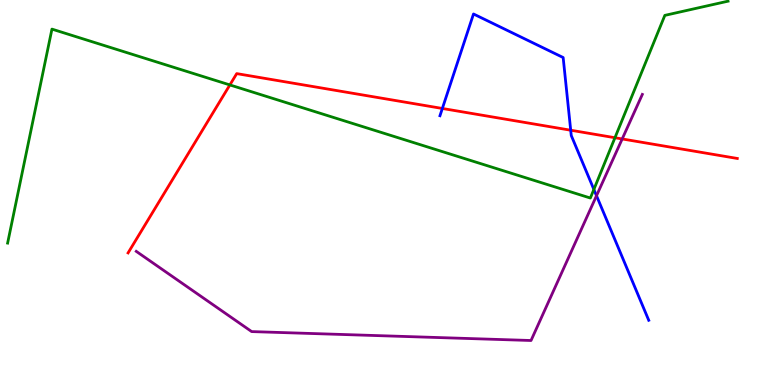[{'lines': ['blue', 'red'], 'intersections': [{'x': 5.71, 'y': 7.18}, {'x': 7.36, 'y': 6.62}]}, {'lines': ['green', 'red'], 'intersections': [{'x': 2.97, 'y': 7.79}, {'x': 7.93, 'y': 6.42}]}, {'lines': ['purple', 'red'], 'intersections': [{'x': 8.03, 'y': 6.39}]}, {'lines': ['blue', 'green'], 'intersections': [{'x': 7.66, 'y': 5.08}]}, {'lines': ['blue', 'purple'], 'intersections': [{'x': 7.7, 'y': 4.92}]}, {'lines': ['green', 'purple'], 'intersections': []}]